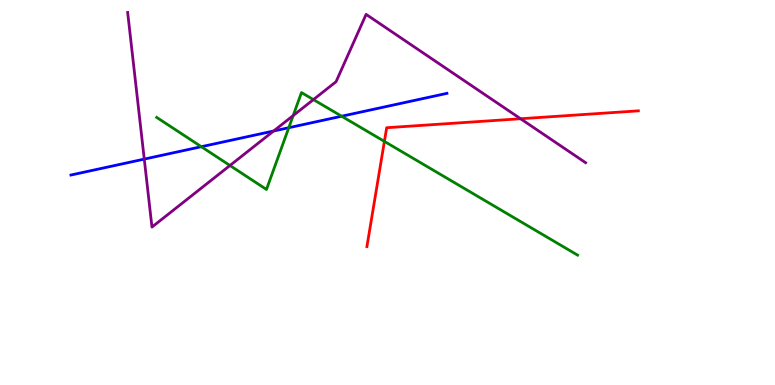[{'lines': ['blue', 'red'], 'intersections': []}, {'lines': ['green', 'red'], 'intersections': [{'x': 4.96, 'y': 6.33}]}, {'lines': ['purple', 'red'], 'intersections': [{'x': 6.72, 'y': 6.92}]}, {'lines': ['blue', 'green'], 'intersections': [{'x': 2.6, 'y': 6.19}, {'x': 3.73, 'y': 6.68}, {'x': 4.41, 'y': 6.98}]}, {'lines': ['blue', 'purple'], 'intersections': [{'x': 1.86, 'y': 5.87}, {'x': 3.53, 'y': 6.6}]}, {'lines': ['green', 'purple'], 'intersections': [{'x': 2.97, 'y': 5.7}, {'x': 3.78, 'y': 7.0}, {'x': 4.04, 'y': 7.41}]}]